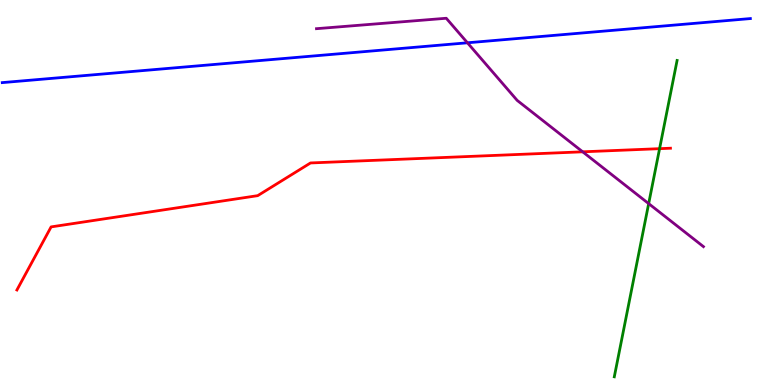[{'lines': ['blue', 'red'], 'intersections': []}, {'lines': ['green', 'red'], 'intersections': [{'x': 8.51, 'y': 6.14}]}, {'lines': ['purple', 'red'], 'intersections': [{'x': 7.52, 'y': 6.06}]}, {'lines': ['blue', 'green'], 'intersections': []}, {'lines': ['blue', 'purple'], 'intersections': [{'x': 6.03, 'y': 8.89}]}, {'lines': ['green', 'purple'], 'intersections': [{'x': 8.37, 'y': 4.71}]}]